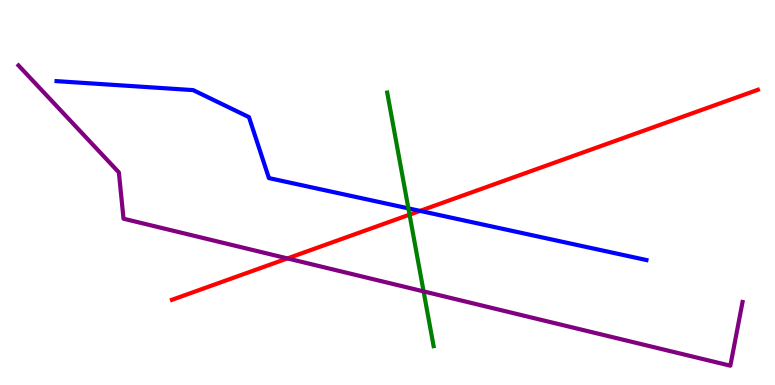[{'lines': ['blue', 'red'], 'intersections': [{'x': 5.42, 'y': 4.52}]}, {'lines': ['green', 'red'], 'intersections': [{'x': 5.28, 'y': 4.42}]}, {'lines': ['purple', 'red'], 'intersections': [{'x': 3.71, 'y': 3.29}]}, {'lines': ['blue', 'green'], 'intersections': [{'x': 5.27, 'y': 4.59}]}, {'lines': ['blue', 'purple'], 'intersections': []}, {'lines': ['green', 'purple'], 'intersections': [{'x': 5.47, 'y': 2.43}]}]